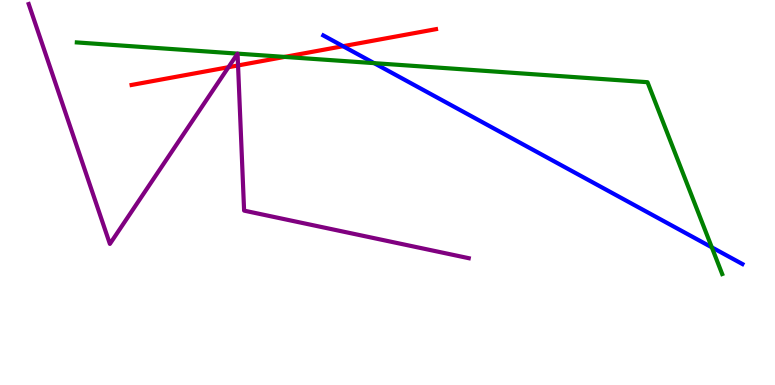[{'lines': ['blue', 'red'], 'intersections': [{'x': 4.43, 'y': 8.8}]}, {'lines': ['green', 'red'], 'intersections': [{'x': 3.67, 'y': 8.52}]}, {'lines': ['purple', 'red'], 'intersections': [{'x': 2.95, 'y': 8.25}, {'x': 3.07, 'y': 8.3}]}, {'lines': ['blue', 'green'], 'intersections': [{'x': 4.83, 'y': 8.36}, {'x': 9.18, 'y': 3.58}]}, {'lines': ['blue', 'purple'], 'intersections': []}, {'lines': ['green', 'purple'], 'intersections': []}]